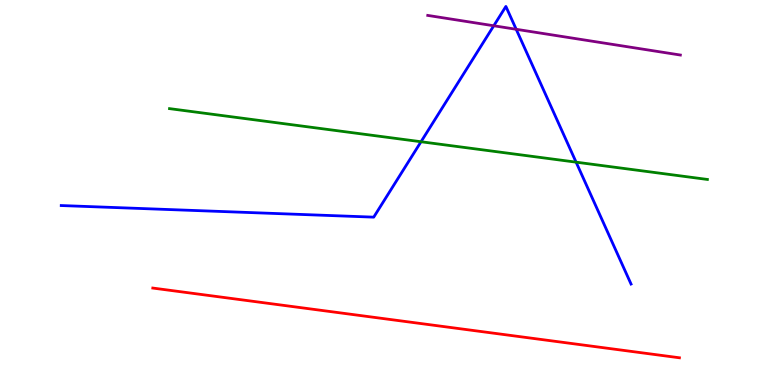[{'lines': ['blue', 'red'], 'intersections': []}, {'lines': ['green', 'red'], 'intersections': []}, {'lines': ['purple', 'red'], 'intersections': []}, {'lines': ['blue', 'green'], 'intersections': [{'x': 5.43, 'y': 6.32}, {'x': 7.43, 'y': 5.79}]}, {'lines': ['blue', 'purple'], 'intersections': [{'x': 6.37, 'y': 9.33}, {'x': 6.66, 'y': 9.24}]}, {'lines': ['green', 'purple'], 'intersections': []}]